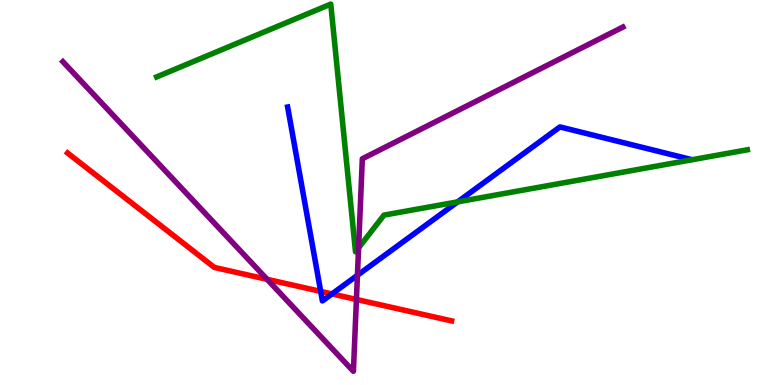[{'lines': ['blue', 'red'], 'intersections': [{'x': 4.14, 'y': 2.43}, {'x': 4.28, 'y': 2.37}]}, {'lines': ['green', 'red'], 'intersections': []}, {'lines': ['purple', 'red'], 'intersections': [{'x': 3.45, 'y': 2.74}, {'x': 4.6, 'y': 2.22}]}, {'lines': ['blue', 'green'], 'intersections': [{'x': 5.91, 'y': 4.76}]}, {'lines': ['blue', 'purple'], 'intersections': [{'x': 4.61, 'y': 2.85}]}, {'lines': ['green', 'purple'], 'intersections': [{'x': 4.63, 'y': 3.56}]}]